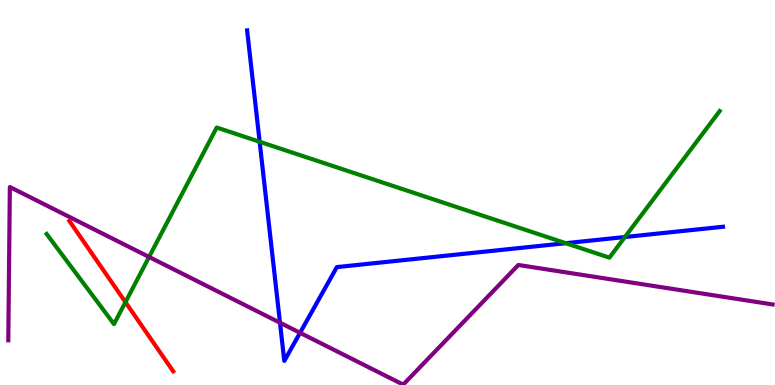[{'lines': ['blue', 'red'], 'intersections': []}, {'lines': ['green', 'red'], 'intersections': [{'x': 1.62, 'y': 2.15}]}, {'lines': ['purple', 'red'], 'intersections': []}, {'lines': ['blue', 'green'], 'intersections': [{'x': 3.35, 'y': 6.32}, {'x': 7.3, 'y': 3.68}, {'x': 8.06, 'y': 3.84}]}, {'lines': ['blue', 'purple'], 'intersections': [{'x': 3.61, 'y': 1.62}, {'x': 3.87, 'y': 1.36}]}, {'lines': ['green', 'purple'], 'intersections': [{'x': 1.92, 'y': 3.33}]}]